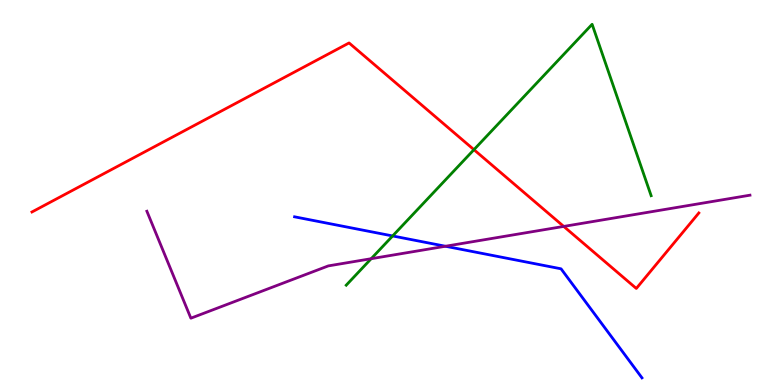[{'lines': ['blue', 'red'], 'intersections': []}, {'lines': ['green', 'red'], 'intersections': [{'x': 6.12, 'y': 6.11}]}, {'lines': ['purple', 'red'], 'intersections': [{'x': 7.27, 'y': 4.12}]}, {'lines': ['blue', 'green'], 'intersections': [{'x': 5.07, 'y': 3.87}]}, {'lines': ['blue', 'purple'], 'intersections': [{'x': 5.75, 'y': 3.6}]}, {'lines': ['green', 'purple'], 'intersections': [{'x': 4.79, 'y': 3.28}]}]